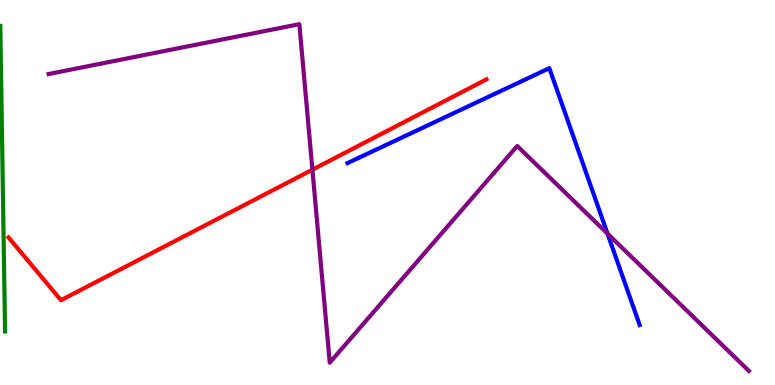[{'lines': ['blue', 'red'], 'intersections': []}, {'lines': ['green', 'red'], 'intersections': []}, {'lines': ['purple', 'red'], 'intersections': [{'x': 4.03, 'y': 5.59}]}, {'lines': ['blue', 'green'], 'intersections': []}, {'lines': ['blue', 'purple'], 'intersections': [{'x': 7.84, 'y': 3.93}]}, {'lines': ['green', 'purple'], 'intersections': []}]